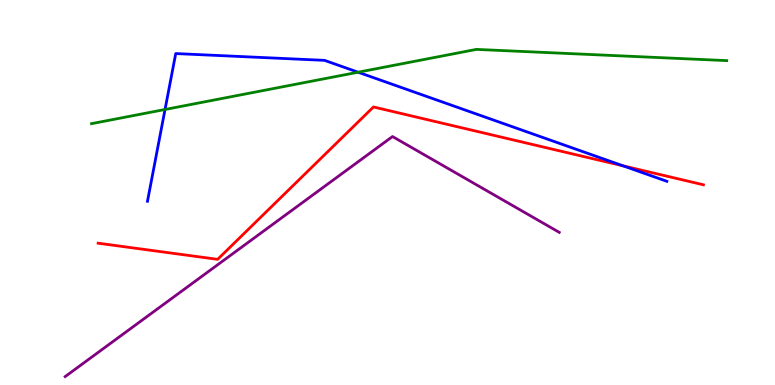[{'lines': ['blue', 'red'], 'intersections': [{'x': 8.04, 'y': 5.69}]}, {'lines': ['green', 'red'], 'intersections': []}, {'lines': ['purple', 'red'], 'intersections': []}, {'lines': ['blue', 'green'], 'intersections': [{'x': 2.13, 'y': 7.16}, {'x': 4.62, 'y': 8.12}]}, {'lines': ['blue', 'purple'], 'intersections': []}, {'lines': ['green', 'purple'], 'intersections': []}]